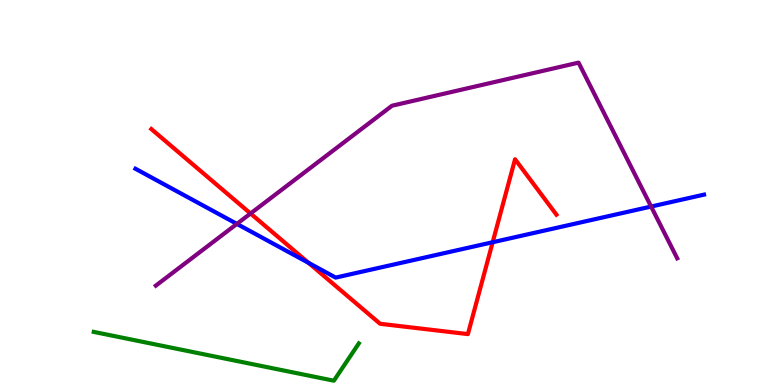[{'lines': ['blue', 'red'], 'intersections': [{'x': 3.98, 'y': 3.17}, {'x': 6.36, 'y': 3.71}]}, {'lines': ['green', 'red'], 'intersections': []}, {'lines': ['purple', 'red'], 'intersections': [{'x': 3.23, 'y': 4.45}]}, {'lines': ['blue', 'green'], 'intersections': []}, {'lines': ['blue', 'purple'], 'intersections': [{'x': 3.06, 'y': 4.18}, {'x': 8.4, 'y': 4.64}]}, {'lines': ['green', 'purple'], 'intersections': []}]